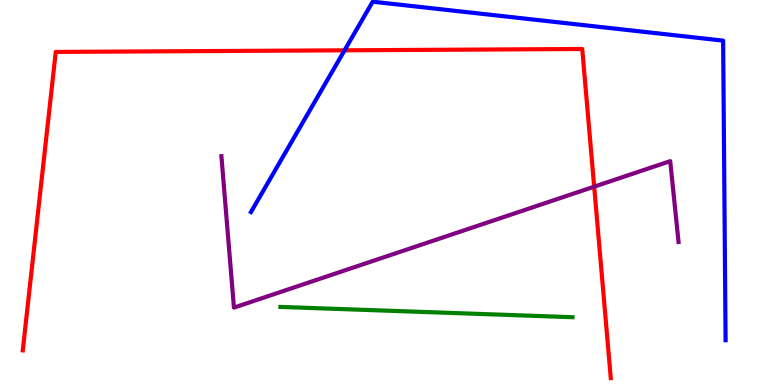[{'lines': ['blue', 'red'], 'intersections': [{'x': 4.45, 'y': 8.69}]}, {'lines': ['green', 'red'], 'intersections': []}, {'lines': ['purple', 'red'], 'intersections': [{'x': 7.67, 'y': 5.15}]}, {'lines': ['blue', 'green'], 'intersections': []}, {'lines': ['blue', 'purple'], 'intersections': []}, {'lines': ['green', 'purple'], 'intersections': []}]